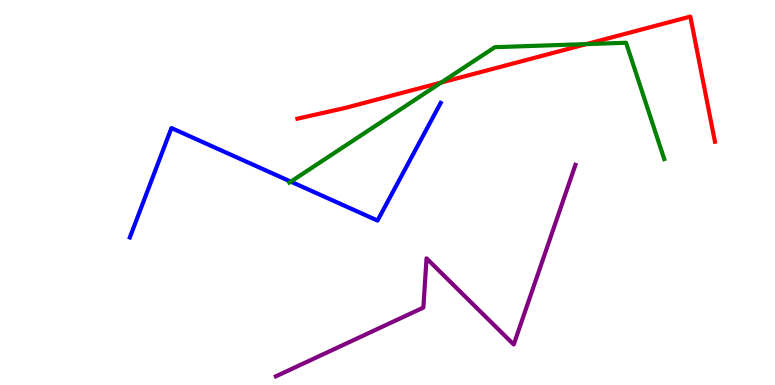[{'lines': ['blue', 'red'], 'intersections': []}, {'lines': ['green', 'red'], 'intersections': [{'x': 5.69, 'y': 7.86}, {'x': 7.57, 'y': 8.85}]}, {'lines': ['purple', 'red'], 'intersections': []}, {'lines': ['blue', 'green'], 'intersections': [{'x': 3.75, 'y': 5.28}]}, {'lines': ['blue', 'purple'], 'intersections': []}, {'lines': ['green', 'purple'], 'intersections': []}]